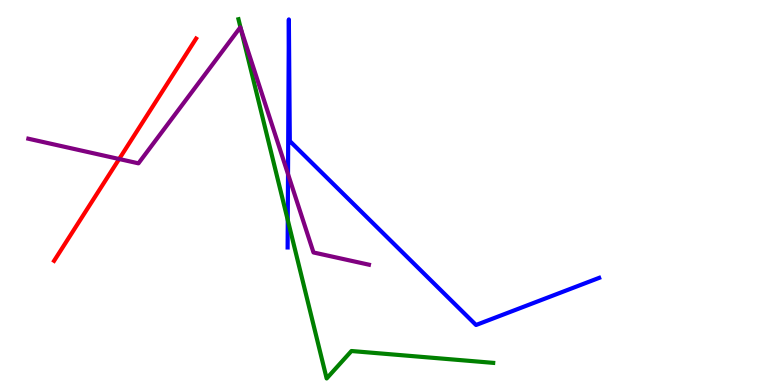[{'lines': ['blue', 'red'], 'intersections': []}, {'lines': ['green', 'red'], 'intersections': []}, {'lines': ['purple', 'red'], 'intersections': [{'x': 1.54, 'y': 5.87}]}, {'lines': ['blue', 'green'], 'intersections': [{'x': 3.71, 'y': 4.28}]}, {'lines': ['blue', 'purple'], 'intersections': [{'x': 3.72, 'y': 5.48}]}, {'lines': ['green', 'purple'], 'intersections': [{'x': 3.11, 'y': 9.25}]}]